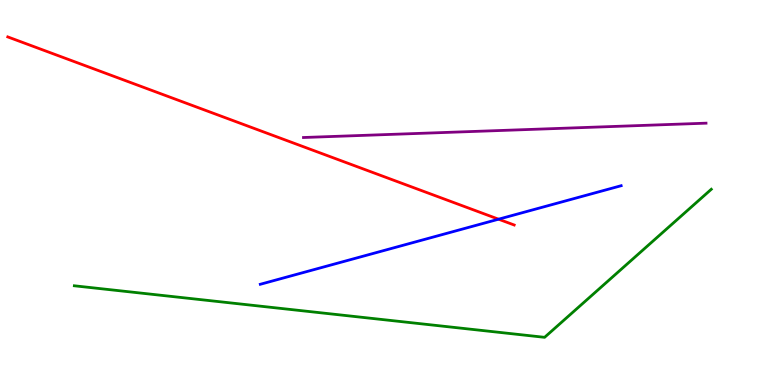[{'lines': ['blue', 'red'], 'intersections': [{'x': 6.43, 'y': 4.31}]}, {'lines': ['green', 'red'], 'intersections': []}, {'lines': ['purple', 'red'], 'intersections': []}, {'lines': ['blue', 'green'], 'intersections': []}, {'lines': ['blue', 'purple'], 'intersections': []}, {'lines': ['green', 'purple'], 'intersections': []}]